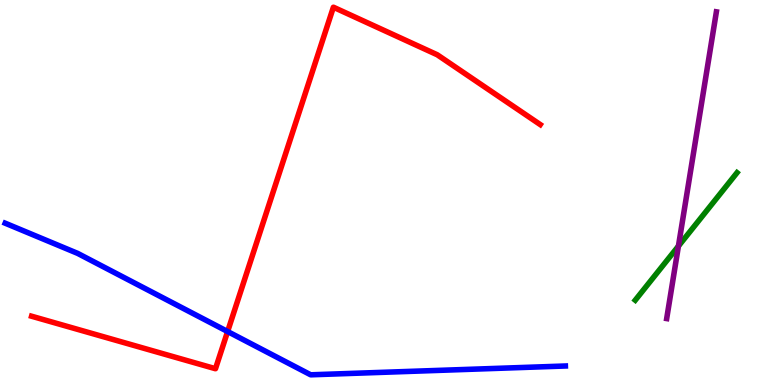[{'lines': ['blue', 'red'], 'intersections': [{'x': 2.94, 'y': 1.39}]}, {'lines': ['green', 'red'], 'intersections': []}, {'lines': ['purple', 'red'], 'intersections': []}, {'lines': ['blue', 'green'], 'intersections': []}, {'lines': ['blue', 'purple'], 'intersections': []}, {'lines': ['green', 'purple'], 'intersections': [{'x': 8.75, 'y': 3.61}]}]